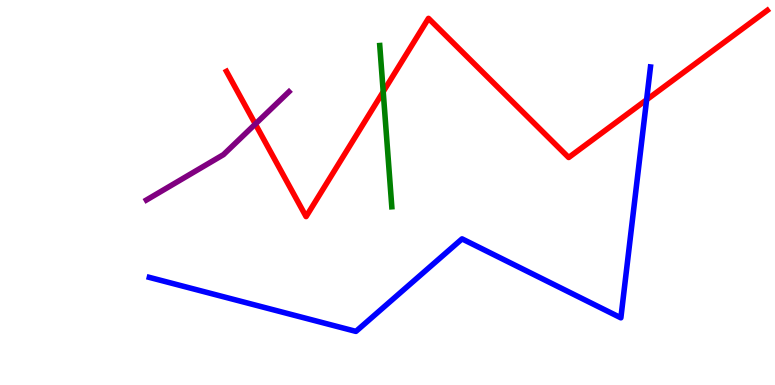[{'lines': ['blue', 'red'], 'intersections': [{'x': 8.34, 'y': 7.41}]}, {'lines': ['green', 'red'], 'intersections': [{'x': 4.94, 'y': 7.62}]}, {'lines': ['purple', 'red'], 'intersections': [{'x': 3.29, 'y': 6.78}]}, {'lines': ['blue', 'green'], 'intersections': []}, {'lines': ['blue', 'purple'], 'intersections': []}, {'lines': ['green', 'purple'], 'intersections': []}]